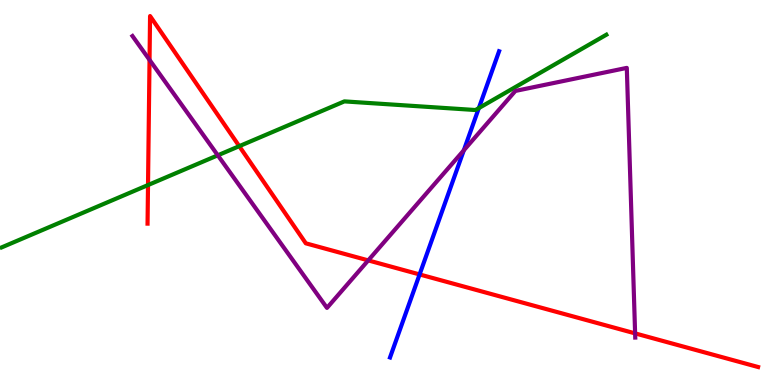[{'lines': ['blue', 'red'], 'intersections': [{'x': 5.41, 'y': 2.87}]}, {'lines': ['green', 'red'], 'intersections': [{'x': 1.91, 'y': 5.19}, {'x': 3.09, 'y': 6.2}]}, {'lines': ['purple', 'red'], 'intersections': [{'x': 1.93, 'y': 8.44}, {'x': 4.75, 'y': 3.24}, {'x': 8.2, 'y': 1.34}]}, {'lines': ['blue', 'green'], 'intersections': [{'x': 6.18, 'y': 7.19}]}, {'lines': ['blue', 'purple'], 'intersections': [{'x': 5.98, 'y': 6.1}]}, {'lines': ['green', 'purple'], 'intersections': [{'x': 2.81, 'y': 5.97}]}]